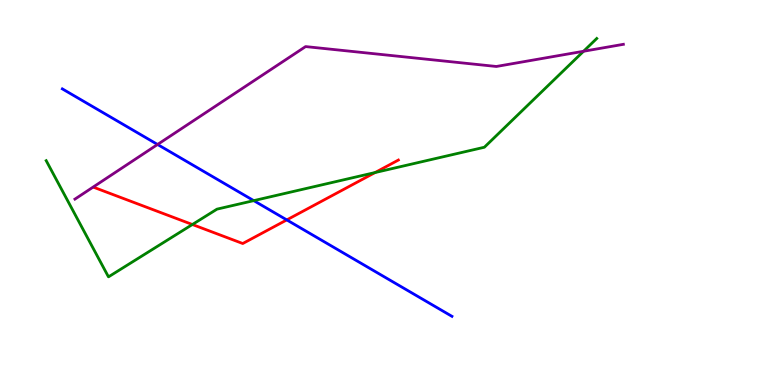[{'lines': ['blue', 'red'], 'intersections': [{'x': 3.7, 'y': 4.29}]}, {'lines': ['green', 'red'], 'intersections': [{'x': 2.48, 'y': 4.17}, {'x': 4.84, 'y': 5.52}]}, {'lines': ['purple', 'red'], 'intersections': []}, {'lines': ['blue', 'green'], 'intersections': [{'x': 3.27, 'y': 4.79}]}, {'lines': ['blue', 'purple'], 'intersections': [{'x': 2.03, 'y': 6.25}]}, {'lines': ['green', 'purple'], 'intersections': [{'x': 7.53, 'y': 8.67}]}]